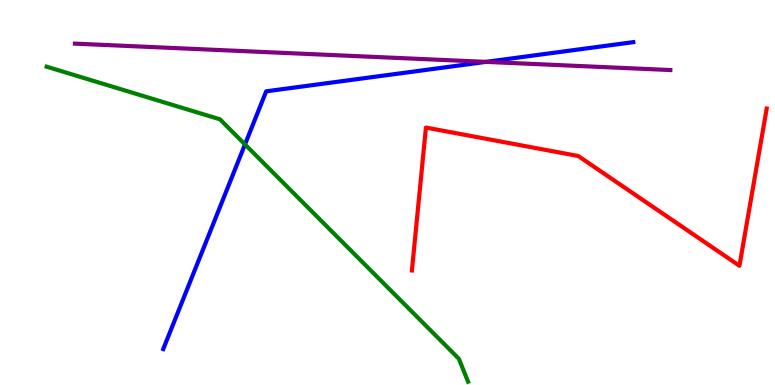[{'lines': ['blue', 'red'], 'intersections': []}, {'lines': ['green', 'red'], 'intersections': []}, {'lines': ['purple', 'red'], 'intersections': []}, {'lines': ['blue', 'green'], 'intersections': [{'x': 3.16, 'y': 6.25}]}, {'lines': ['blue', 'purple'], 'intersections': [{'x': 6.27, 'y': 8.39}]}, {'lines': ['green', 'purple'], 'intersections': []}]